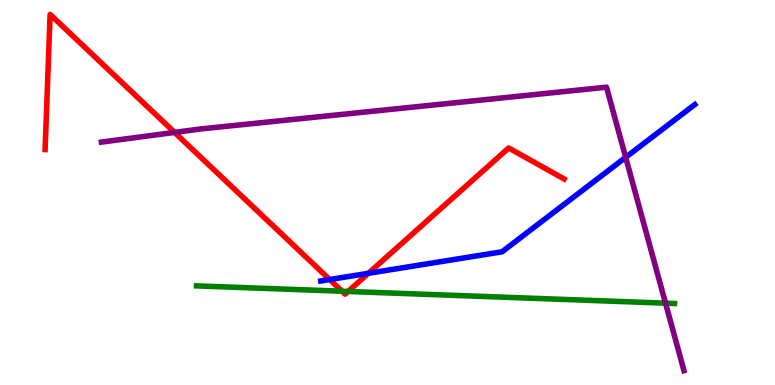[{'lines': ['blue', 'red'], 'intersections': [{'x': 4.25, 'y': 2.74}, {'x': 4.75, 'y': 2.9}]}, {'lines': ['green', 'red'], 'intersections': [{'x': 4.41, 'y': 2.44}, {'x': 4.49, 'y': 2.43}]}, {'lines': ['purple', 'red'], 'intersections': [{'x': 2.25, 'y': 6.56}]}, {'lines': ['blue', 'green'], 'intersections': []}, {'lines': ['blue', 'purple'], 'intersections': [{'x': 8.07, 'y': 5.91}]}, {'lines': ['green', 'purple'], 'intersections': [{'x': 8.59, 'y': 2.13}]}]